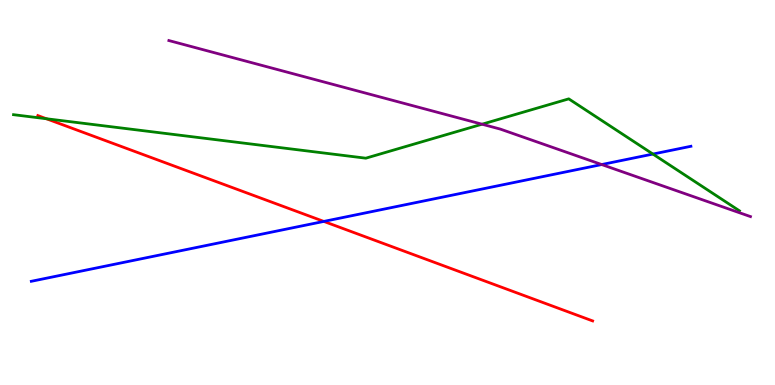[{'lines': ['blue', 'red'], 'intersections': [{'x': 4.18, 'y': 4.25}]}, {'lines': ['green', 'red'], 'intersections': [{'x': 0.599, 'y': 6.92}]}, {'lines': ['purple', 'red'], 'intersections': []}, {'lines': ['blue', 'green'], 'intersections': [{'x': 8.42, 'y': 6.0}]}, {'lines': ['blue', 'purple'], 'intersections': [{'x': 7.76, 'y': 5.73}]}, {'lines': ['green', 'purple'], 'intersections': [{'x': 6.22, 'y': 6.77}]}]